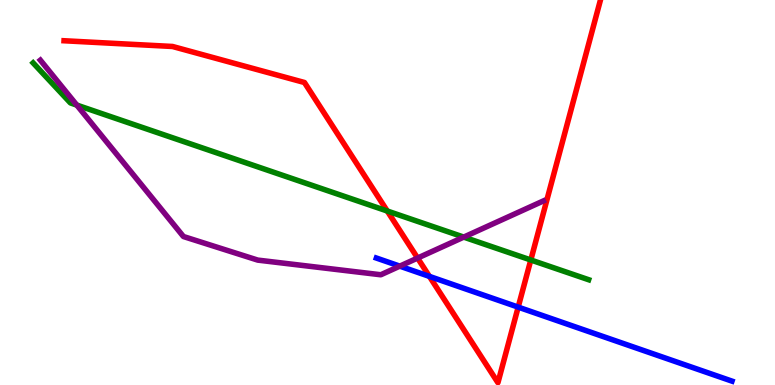[{'lines': ['blue', 'red'], 'intersections': [{'x': 5.54, 'y': 2.82}, {'x': 6.69, 'y': 2.02}]}, {'lines': ['green', 'red'], 'intersections': [{'x': 5.0, 'y': 4.52}, {'x': 6.85, 'y': 3.25}]}, {'lines': ['purple', 'red'], 'intersections': [{'x': 5.39, 'y': 3.3}]}, {'lines': ['blue', 'green'], 'intersections': []}, {'lines': ['blue', 'purple'], 'intersections': [{'x': 5.16, 'y': 3.09}]}, {'lines': ['green', 'purple'], 'intersections': [{'x': 0.991, 'y': 7.27}, {'x': 5.98, 'y': 3.84}]}]